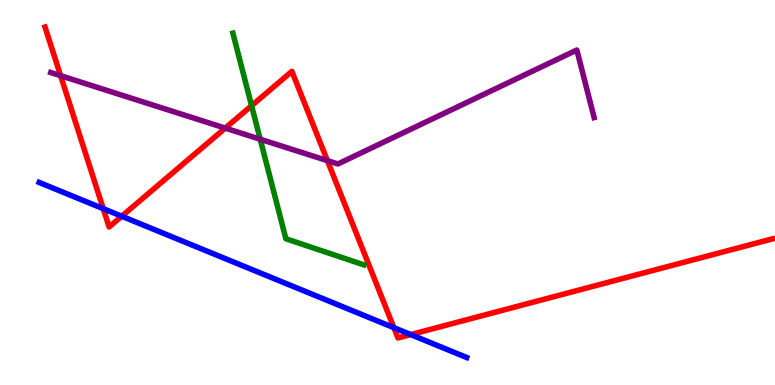[{'lines': ['blue', 'red'], 'intersections': [{'x': 1.33, 'y': 4.58}, {'x': 1.57, 'y': 4.38}, {'x': 5.08, 'y': 1.49}, {'x': 5.3, 'y': 1.31}]}, {'lines': ['green', 'red'], 'intersections': [{'x': 3.25, 'y': 7.25}]}, {'lines': ['purple', 'red'], 'intersections': [{'x': 0.782, 'y': 8.03}, {'x': 2.91, 'y': 6.67}, {'x': 4.22, 'y': 5.83}]}, {'lines': ['blue', 'green'], 'intersections': []}, {'lines': ['blue', 'purple'], 'intersections': []}, {'lines': ['green', 'purple'], 'intersections': [{'x': 3.36, 'y': 6.38}]}]